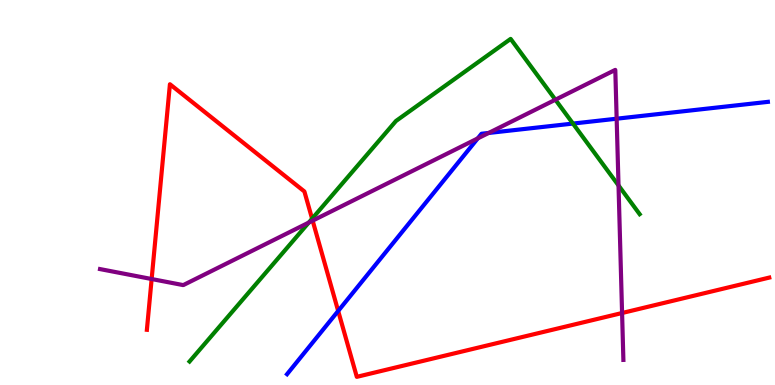[{'lines': ['blue', 'red'], 'intersections': [{'x': 4.36, 'y': 1.92}]}, {'lines': ['green', 'red'], 'intersections': [{'x': 4.03, 'y': 4.32}]}, {'lines': ['purple', 'red'], 'intersections': [{'x': 1.96, 'y': 2.75}, {'x': 4.03, 'y': 4.27}, {'x': 8.03, 'y': 1.87}]}, {'lines': ['blue', 'green'], 'intersections': [{'x': 7.39, 'y': 6.79}]}, {'lines': ['blue', 'purple'], 'intersections': [{'x': 6.16, 'y': 6.41}, {'x': 6.31, 'y': 6.55}, {'x': 7.96, 'y': 6.92}]}, {'lines': ['green', 'purple'], 'intersections': [{'x': 3.98, 'y': 4.22}, {'x': 7.17, 'y': 7.41}, {'x': 7.98, 'y': 5.18}]}]